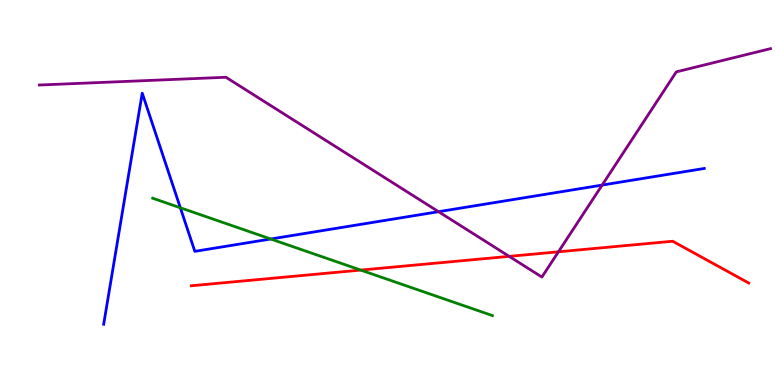[{'lines': ['blue', 'red'], 'intersections': []}, {'lines': ['green', 'red'], 'intersections': [{'x': 4.65, 'y': 2.98}]}, {'lines': ['purple', 'red'], 'intersections': [{'x': 6.57, 'y': 3.34}, {'x': 7.21, 'y': 3.46}]}, {'lines': ['blue', 'green'], 'intersections': [{'x': 2.33, 'y': 4.6}, {'x': 3.49, 'y': 3.79}]}, {'lines': ['blue', 'purple'], 'intersections': [{'x': 5.66, 'y': 4.5}, {'x': 7.77, 'y': 5.19}]}, {'lines': ['green', 'purple'], 'intersections': []}]